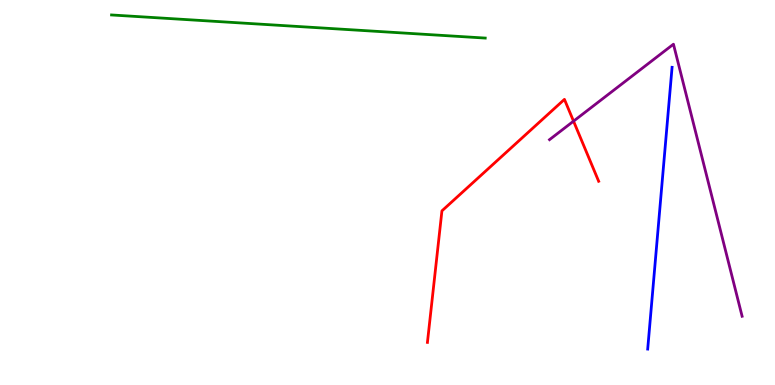[{'lines': ['blue', 'red'], 'intersections': []}, {'lines': ['green', 'red'], 'intersections': []}, {'lines': ['purple', 'red'], 'intersections': [{'x': 7.4, 'y': 6.85}]}, {'lines': ['blue', 'green'], 'intersections': []}, {'lines': ['blue', 'purple'], 'intersections': []}, {'lines': ['green', 'purple'], 'intersections': []}]